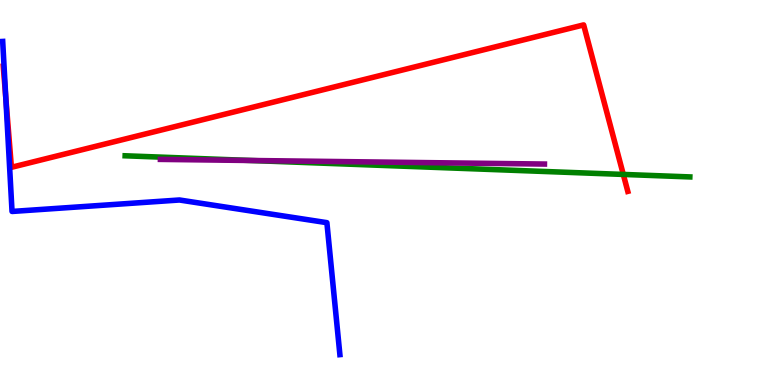[{'lines': ['blue', 'red'], 'intersections': [{'x': 0.0746, 'y': 7.46}]}, {'lines': ['green', 'red'], 'intersections': [{'x': 8.04, 'y': 5.47}]}, {'lines': ['purple', 'red'], 'intersections': []}, {'lines': ['blue', 'green'], 'intersections': []}, {'lines': ['blue', 'purple'], 'intersections': []}, {'lines': ['green', 'purple'], 'intersections': [{'x': 3.23, 'y': 5.83}]}]